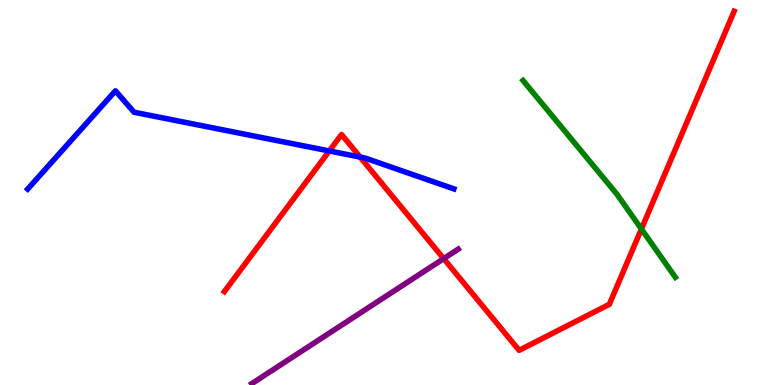[{'lines': ['blue', 'red'], 'intersections': [{'x': 4.25, 'y': 6.08}, {'x': 4.65, 'y': 5.92}]}, {'lines': ['green', 'red'], 'intersections': [{'x': 8.28, 'y': 4.05}]}, {'lines': ['purple', 'red'], 'intersections': [{'x': 5.72, 'y': 3.28}]}, {'lines': ['blue', 'green'], 'intersections': []}, {'lines': ['blue', 'purple'], 'intersections': []}, {'lines': ['green', 'purple'], 'intersections': []}]